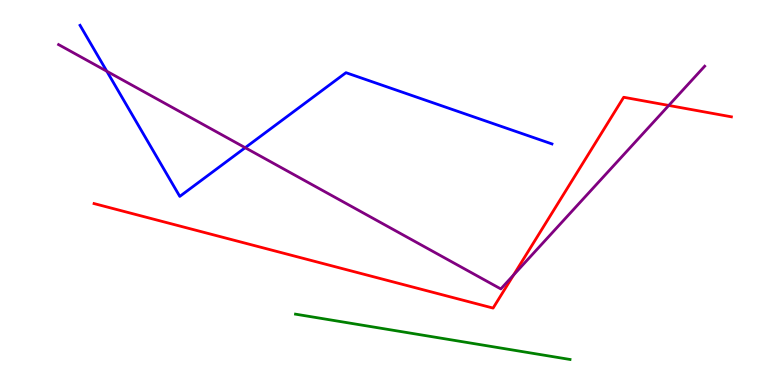[{'lines': ['blue', 'red'], 'intersections': []}, {'lines': ['green', 'red'], 'intersections': []}, {'lines': ['purple', 'red'], 'intersections': [{'x': 6.63, 'y': 2.86}, {'x': 8.63, 'y': 7.26}]}, {'lines': ['blue', 'green'], 'intersections': []}, {'lines': ['blue', 'purple'], 'intersections': [{'x': 1.38, 'y': 8.15}, {'x': 3.16, 'y': 6.16}]}, {'lines': ['green', 'purple'], 'intersections': []}]